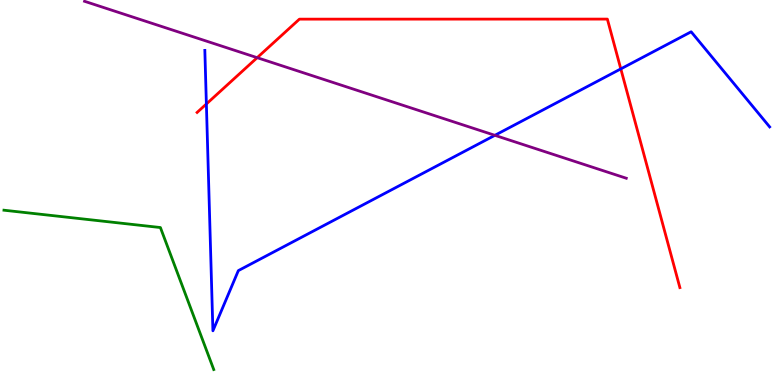[{'lines': ['blue', 'red'], 'intersections': [{'x': 2.66, 'y': 7.3}, {'x': 8.01, 'y': 8.21}]}, {'lines': ['green', 'red'], 'intersections': []}, {'lines': ['purple', 'red'], 'intersections': [{'x': 3.32, 'y': 8.5}]}, {'lines': ['blue', 'green'], 'intersections': []}, {'lines': ['blue', 'purple'], 'intersections': [{'x': 6.39, 'y': 6.49}]}, {'lines': ['green', 'purple'], 'intersections': []}]